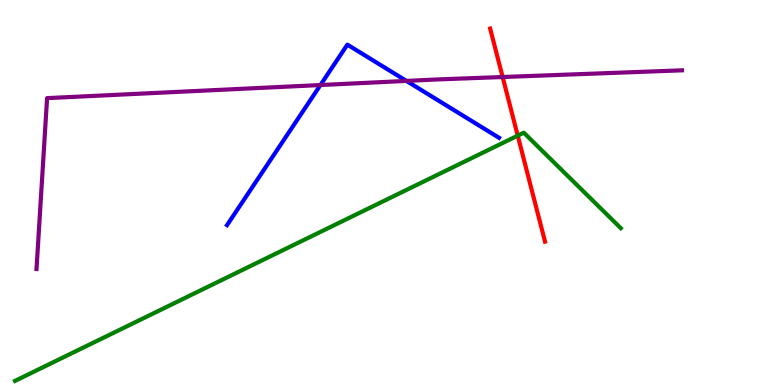[{'lines': ['blue', 'red'], 'intersections': []}, {'lines': ['green', 'red'], 'intersections': [{'x': 6.68, 'y': 6.48}]}, {'lines': ['purple', 'red'], 'intersections': [{'x': 6.49, 'y': 8.0}]}, {'lines': ['blue', 'green'], 'intersections': []}, {'lines': ['blue', 'purple'], 'intersections': [{'x': 4.13, 'y': 7.79}, {'x': 5.24, 'y': 7.9}]}, {'lines': ['green', 'purple'], 'intersections': []}]